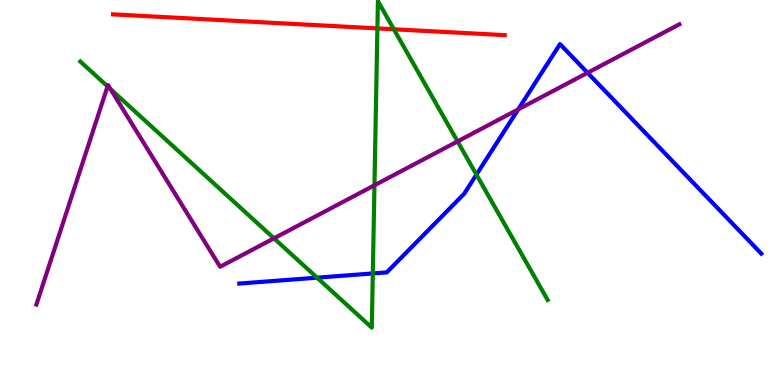[{'lines': ['blue', 'red'], 'intersections': []}, {'lines': ['green', 'red'], 'intersections': [{'x': 4.87, 'y': 9.26}, {'x': 5.08, 'y': 9.24}]}, {'lines': ['purple', 'red'], 'intersections': []}, {'lines': ['blue', 'green'], 'intersections': [{'x': 4.09, 'y': 2.79}, {'x': 4.81, 'y': 2.9}, {'x': 6.15, 'y': 5.46}]}, {'lines': ['blue', 'purple'], 'intersections': [{'x': 6.69, 'y': 7.16}, {'x': 7.58, 'y': 8.11}]}, {'lines': ['green', 'purple'], 'intersections': [{'x': 1.39, 'y': 7.76}, {'x': 1.43, 'y': 7.69}, {'x': 3.54, 'y': 3.81}, {'x': 4.83, 'y': 5.19}, {'x': 5.9, 'y': 6.33}]}]